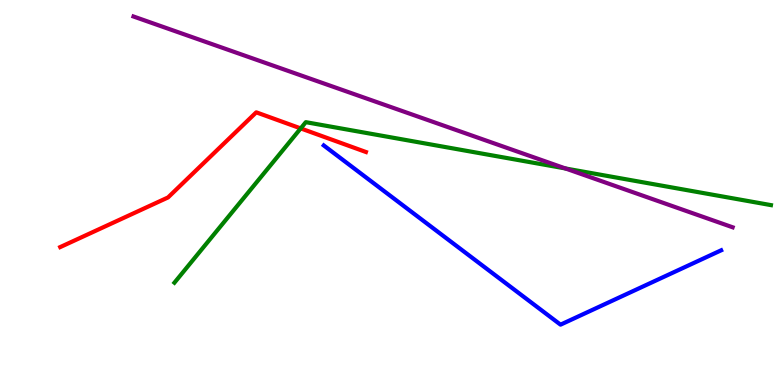[{'lines': ['blue', 'red'], 'intersections': []}, {'lines': ['green', 'red'], 'intersections': [{'x': 3.88, 'y': 6.66}]}, {'lines': ['purple', 'red'], 'intersections': []}, {'lines': ['blue', 'green'], 'intersections': []}, {'lines': ['blue', 'purple'], 'intersections': []}, {'lines': ['green', 'purple'], 'intersections': [{'x': 7.3, 'y': 5.62}]}]